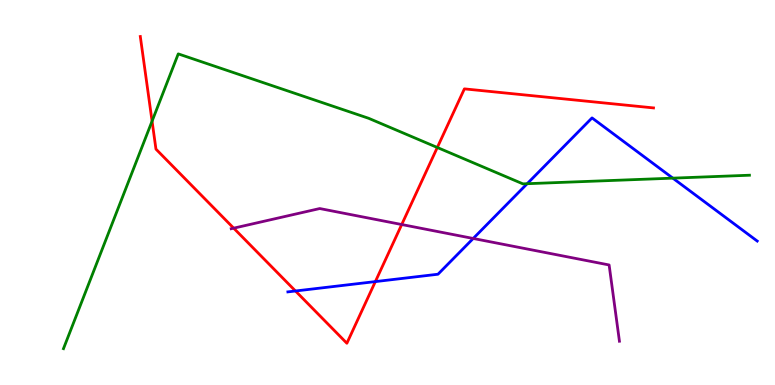[{'lines': ['blue', 'red'], 'intersections': [{'x': 3.81, 'y': 2.44}, {'x': 4.84, 'y': 2.69}]}, {'lines': ['green', 'red'], 'intersections': [{'x': 1.96, 'y': 6.85}, {'x': 5.64, 'y': 6.17}]}, {'lines': ['purple', 'red'], 'intersections': [{'x': 3.02, 'y': 4.07}, {'x': 5.18, 'y': 4.17}]}, {'lines': ['blue', 'green'], 'intersections': [{'x': 6.8, 'y': 5.23}, {'x': 8.68, 'y': 5.37}]}, {'lines': ['blue', 'purple'], 'intersections': [{'x': 6.11, 'y': 3.81}]}, {'lines': ['green', 'purple'], 'intersections': []}]